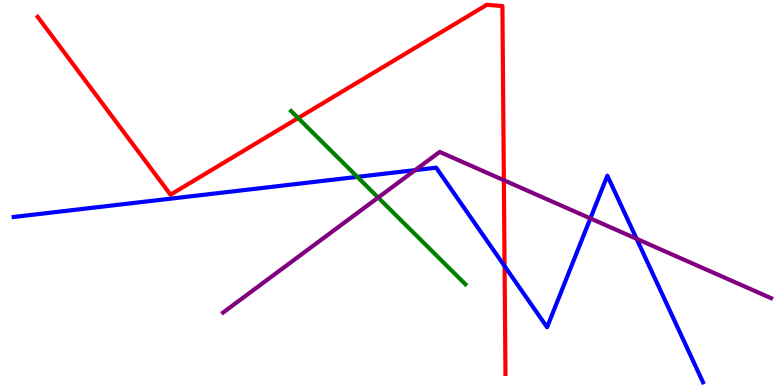[{'lines': ['blue', 'red'], 'intersections': [{'x': 6.51, 'y': 3.09}]}, {'lines': ['green', 'red'], 'intersections': [{'x': 3.85, 'y': 6.93}]}, {'lines': ['purple', 'red'], 'intersections': [{'x': 6.5, 'y': 5.32}]}, {'lines': ['blue', 'green'], 'intersections': [{'x': 4.61, 'y': 5.41}]}, {'lines': ['blue', 'purple'], 'intersections': [{'x': 5.36, 'y': 5.58}, {'x': 7.62, 'y': 4.33}, {'x': 8.21, 'y': 3.8}]}, {'lines': ['green', 'purple'], 'intersections': [{'x': 4.88, 'y': 4.87}]}]